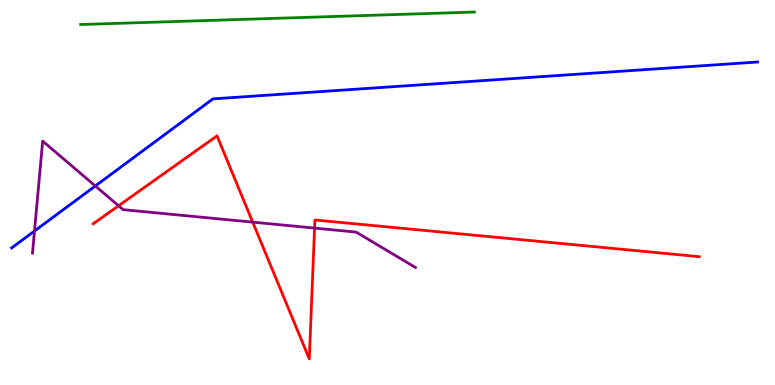[{'lines': ['blue', 'red'], 'intersections': []}, {'lines': ['green', 'red'], 'intersections': []}, {'lines': ['purple', 'red'], 'intersections': [{'x': 1.53, 'y': 4.66}, {'x': 3.26, 'y': 4.23}, {'x': 4.06, 'y': 4.08}]}, {'lines': ['blue', 'green'], 'intersections': []}, {'lines': ['blue', 'purple'], 'intersections': [{'x': 0.445, 'y': 4.0}, {'x': 1.23, 'y': 5.17}]}, {'lines': ['green', 'purple'], 'intersections': []}]